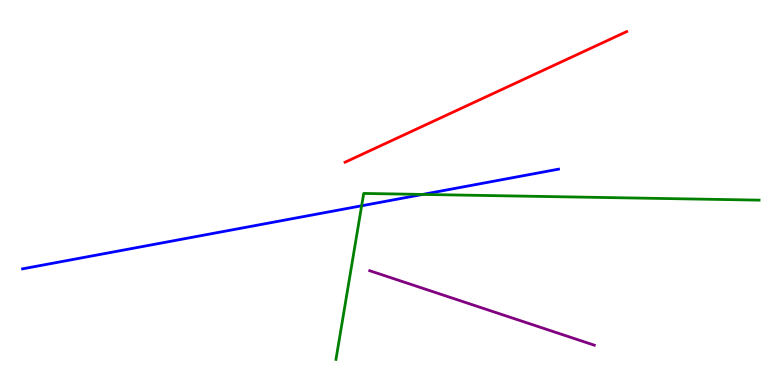[{'lines': ['blue', 'red'], 'intersections': []}, {'lines': ['green', 'red'], 'intersections': []}, {'lines': ['purple', 'red'], 'intersections': []}, {'lines': ['blue', 'green'], 'intersections': [{'x': 4.67, 'y': 4.66}, {'x': 5.45, 'y': 4.95}]}, {'lines': ['blue', 'purple'], 'intersections': []}, {'lines': ['green', 'purple'], 'intersections': []}]